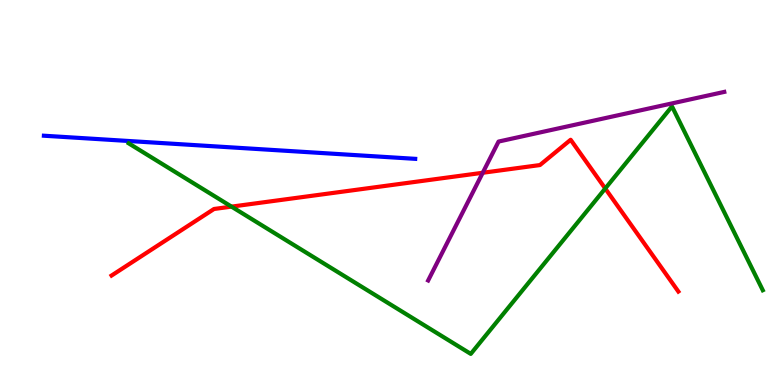[{'lines': ['blue', 'red'], 'intersections': []}, {'lines': ['green', 'red'], 'intersections': [{'x': 2.99, 'y': 4.63}, {'x': 7.81, 'y': 5.1}]}, {'lines': ['purple', 'red'], 'intersections': [{'x': 6.23, 'y': 5.51}]}, {'lines': ['blue', 'green'], 'intersections': []}, {'lines': ['blue', 'purple'], 'intersections': []}, {'lines': ['green', 'purple'], 'intersections': []}]